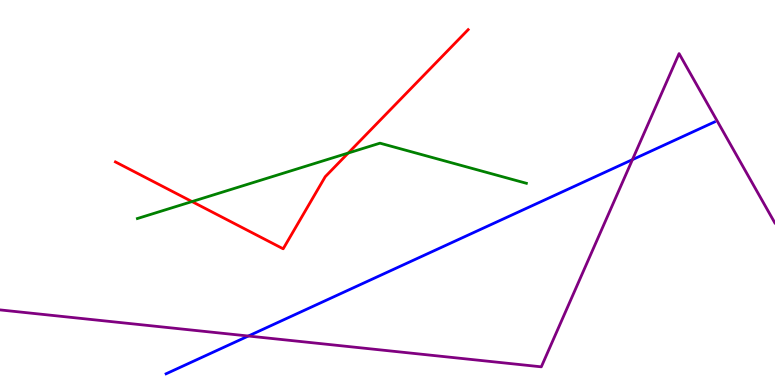[{'lines': ['blue', 'red'], 'intersections': []}, {'lines': ['green', 'red'], 'intersections': [{'x': 2.48, 'y': 4.76}, {'x': 4.49, 'y': 6.03}]}, {'lines': ['purple', 'red'], 'intersections': []}, {'lines': ['blue', 'green'], 'intersections': []}, {'lines': ['blue', 'purple'], 'intersections': [{'x': 3.2, 'y': 1.27}, {'x': 8.16, 'y': 5.85}]}, {'lines': ['green', 'purple'], 'intersections': []}]